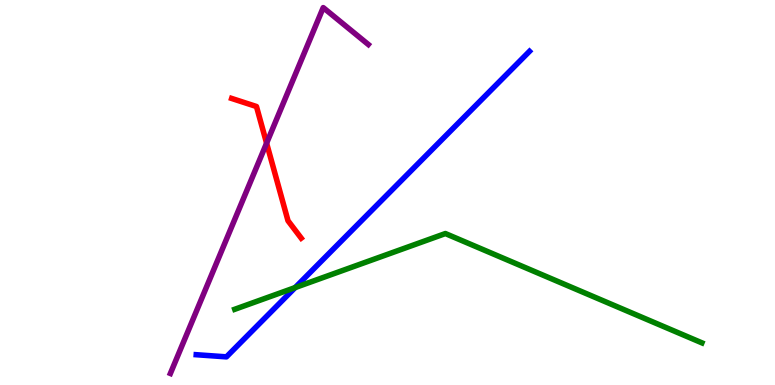[{'lines': ['blue', 'red'], 'intersections': []}, {'lines': ['green', 'red'], 'intersections': []}, {'lines': ['purple', 'red'], 'intersections': [{'x': 3.44, 'y': 6.28}]}, {'lines': ['blue', 'green'], 'intersections': [{'x': 3.81, 'y': 2.53}]}, {'lines': ['blue', 'purple'], 'intersections': []}, {'lines': ['green', 'purple'], 'intersections': []}]